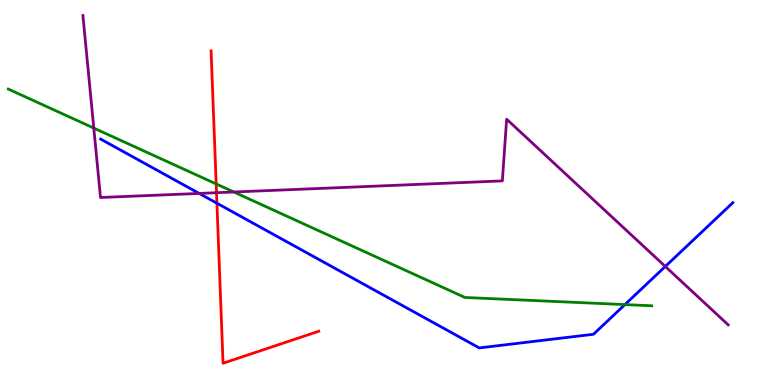[{'lines': ['blue', 'red'], 'intersections': [{'x': 2.8, 'y': 4.72}]}, {'lines': ['green', 'red'], 'intersections': [{'x': 2.79, 'y': 5.22}]}, {'lines': ['purple', 'red'], 'intersections': [{'x': 2.79, 'y': 4.99}]}, {'lines': ['blue', 'green'], 'intersections': [{'x': 8.06, 'y': 2.09}]}, {'lines': ['blue', 'purple'], 'intersections': [{'x': 2.57, 'y': 4.98}, {'x': 8.58, 'y': 3.08}]}, {'lines': ['green', 'purple'], 'intersections': [{'x': 1.21, 'y': 6.67}, {'x': 3.02, 'y': 5.01}]}]